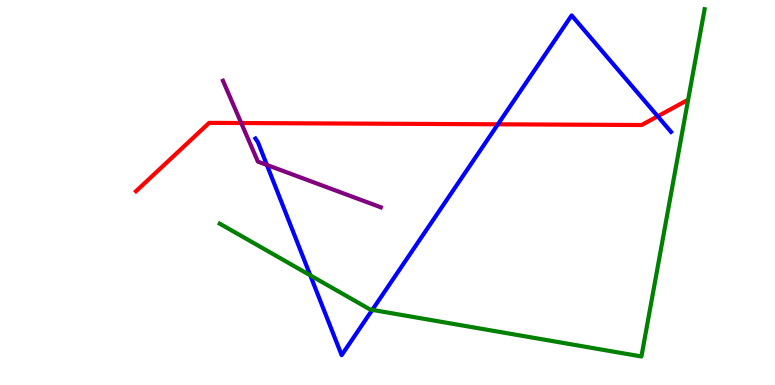[{'lines': ['blue', 'red'], 'intersections': [{'x': 6.42, 'y': 6.77}, {'x': 8.49, 'y': 6.98}]}, {'lines': ['green', 'red'], 'intersections': []}, {'lines': ['purple', 'red'], 'intersections': [{'x': 3.11, 'y': 6.8}]}, {'lines': ['blue', 'green'], 'intersections': [{'x': 4.0, 'y': 2.85}, {'x': 4.8, 'y': 1.95}]}, {'lines': ['blue', 'purple'], 'intersections': [{'x': 3.44, 'y': 5.72}]}, {'lines': ['green', 'purple'], 'intersections': []}]